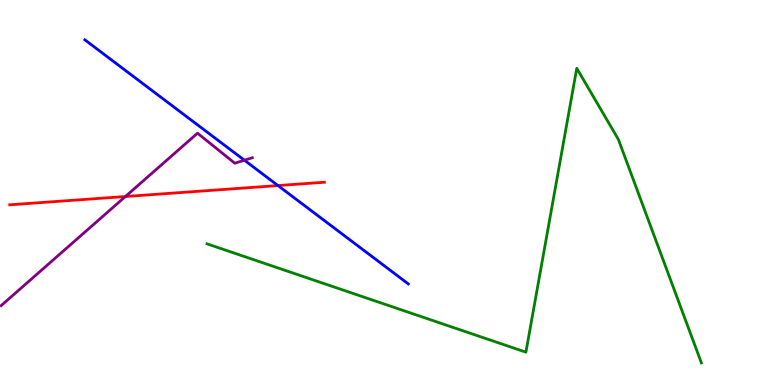[{'lines': ['blue', 'red'], 'intersections': [{'x': 3.59, 'y': 5.18}]}, {'lines': ['green', 'red'], 'intersections': []}, {'lines': ['purple', 'red'], 'intersections': [{'x': 1.62, 'y': 4.9}]}, {'lines': ['blue', 'green'], 'intersections': []}, {'lines': ['blue', 'purple'], 'intersections': [{'x': 3.15, 'y': 5.84}]}, {'lines': ['green', 'purple'], 'intersections': []}]